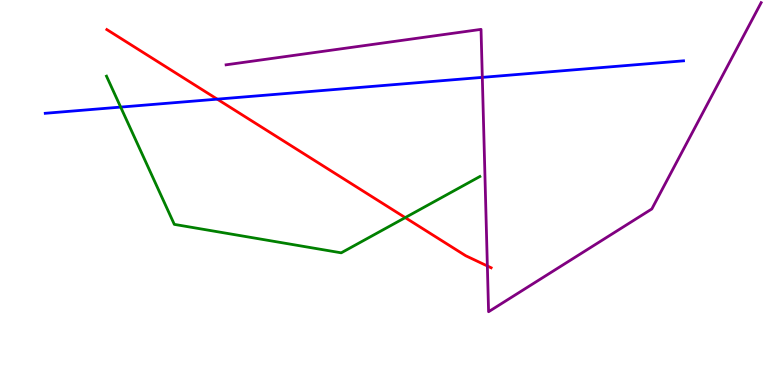[{'lines': ['blue', 'red'], 'intersections': [{'x': 2.8, 'y': 7.42}]}, {'lines': ['green', 'red'], 'intersections': [{'x': 5.23, 'y': 4.35}]}, {'lines': ['purple', 'red'], 'intersections': [{'x': 6.29, 'y': 3.09}]}, {'lines': ['blue', 'green'], 'intersections': [{'x': 1.56, 'y': 7.22}]}, {'lines': ['blue', 'purple'], 'intersections': [{'x': 6.22, 'y': 7.99}]}, {'lines': ['green', 'purple'], 'intersections': []}]